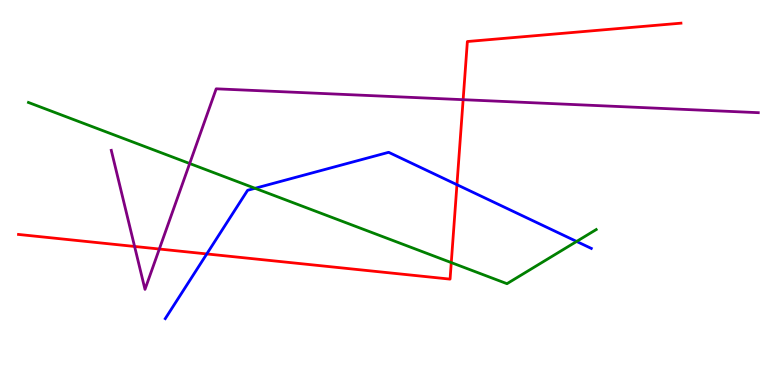[{'lines': ['blue', 'red'], 'intersections': [{'x': 2.67, 'y': 3.4}, {'x': 5.9, 'y': 5.2}]}, {'lines': ['green', 'red'], 'intersections': [{'x': 5.82, 'y': 3.18}]}, {'lines': ['purple', 'red'], 'intersections': [{'x': 1.74, 'y': 3.6}, {'x': 2.06, 'y': 3.53}, {'x': 5.98, 'y': 7.41}]}, {'lines': ['blue', 'green'], 'intersections': [{'x': 3.29, 'y': 5.11}, {'x': 7.44, 'y': 3.73}]}, {'lines': ['blue', 'purple'], 'intersections': []}, {'lines': ['green', 'purple'], 'intersections': [{'x': 2.45, 'y': 5.75}]}]